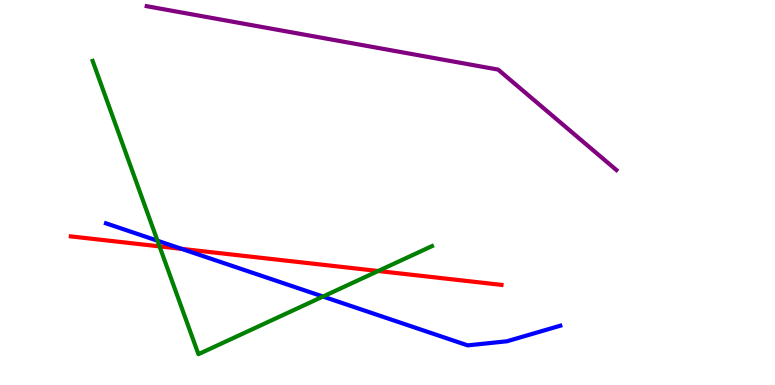[{'lines': ['blue', 'red'], 'intersections': [{'x': 2.34, 'y': 3.54}]}, {'lines': ['green', 'red'], 'intersections': [{'x': 2.06, 'y': 3.6}, {'x': 4.88, 'y': 2.96}]}, {'lines': ['purple', 'red'], 'intersections': []}, {'lines': ['blue', 'green'], 'intersections': [{'x': 2.03, 'y': 3.75}, {'x': 4.17, 'y': 2.3}]}, {'lines': ['blue', 'purple'], 'intersections': []}, {'lines': ['green', 'purple'], 'intersections': []}]